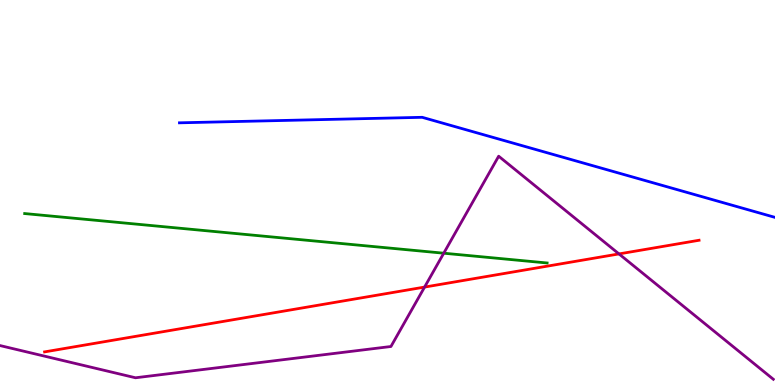[{'lines': ['blue', 'red'], 'intersections': []}, {'lines': ['green', 'red'], 'intersections': []}, {'lines': ['purple', 'red'], 'intersections': [{'x': 5.48, 'y': 2.54}, {'x': 7.99, 'y': 3.4}]}, {'lines': ['blue', 'green'], 'intersections': []}, {'lines': ['blue', 'purple'], 'intersections': []}, {'lines': ['green', 'purple'], 'intersections': [{'x': 5.73, 'y': 3.42}]}]